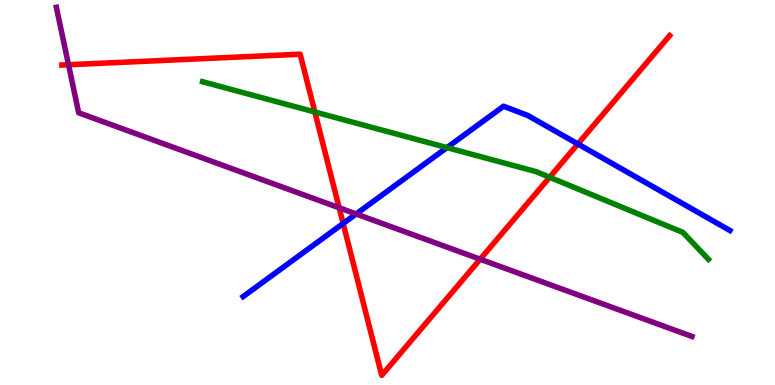[{'lines': ['blue', 'red'], 'intersections': [{'x': 4.43, 'y': 4.2}, {'x': 7.46, 'y': 6.26}]}, {'lines': ['green', 'red'], 'intersections': [{'x': 4.06, 'y': 7.09}, {'x': 7.09, 'y': 5.4}]}, {'lines': ['purple', 'red'], 'intersections': [{'x': 0.884, 'y': 8.32}, {'x': 4.38, 'y': 4.6}, {'x': 6.2, 'y': 3.27}]}, {'lines': ['blue', 'green'], 'intersections': [{'x': 5.77, 'y': 6.17}]}, {'lines': ['blue', 'purple'], 'intersections': [{'x': 4.6, 'y': 4.44}]}, {'lines': ['green', 'purple'], 'intersections': []}]